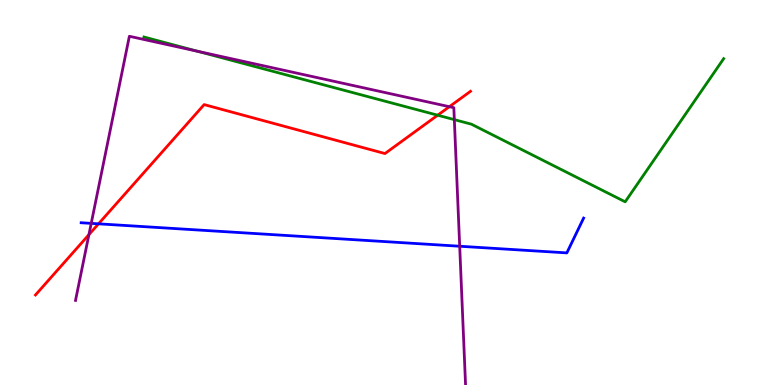[{'lines': ['blue', 'red'], 'intersections': [{'x': 1.27, 'y': 4.19}]}, {'lines': ['green', 'red'], 'intersections': [{'x': 5.65, 'y': 7.01}]}, {'lines': ['purple', 'red'], 'intersections': [{'x': 1.15, 'y': 3.91}, {'x': 5.8, 'y': 7.23}]}, {'lines': ['blue', 'green'], 'intersections': []}, {'lines': ['blue', 'purple'], 'intersections': [{'x': 1.18, 'y': 4.2}, {'x': 5.93, 'y': 3.6}]}, {'lines': ['green', 'purple'], 'intersections': [{'x': 2.55, 'y': 8.67}, {'x': 5.86, 'y': 6.89}]}]